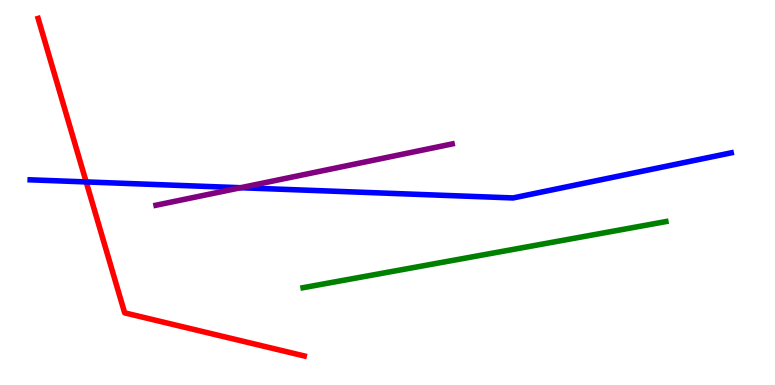[{'lines': ['blue', 'red'], 'intersections': [{'x': 1.11, 'y': 5.27}]}, {'lines': ['green', 'red'], 'intersections': []}, {'lines': ['purple', 'red'], 'intersections': []}, {'lines': ['blue', 'green'], 'intersections': []}, {'lines': ['blue', 'purple'], 'intersections': [{'x': 3.1, 'y': 5.12}]}, {'lines': ['green', 'purple'], 'intersections': []}]